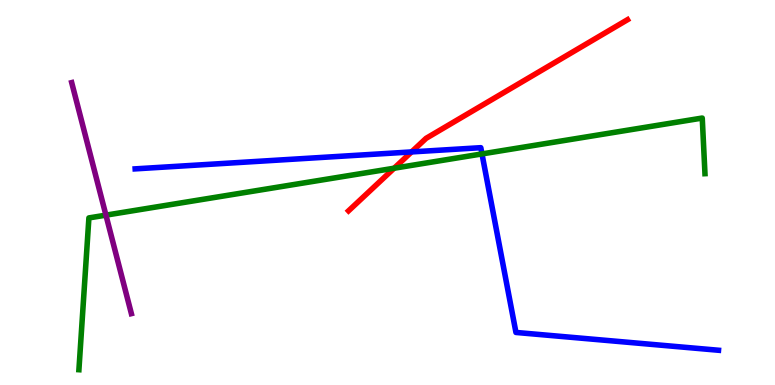[{'lines': ['blue', 'red'], 'intersections': [{'x': 5.31, 'y': 6.05}]}, {'lines': ['green', 'red'], 'intersections': [{'x': 5.09, 'y': 5.63}]}, {'lines': ['purple', 'red'], 'intersections': []}, {'lines': ['blue', 'green'], 'intersections': [{'x': 6.22, 'y': 6.0}]}, {'lines': ['blue', 'purple'], 'intersections': []}, {'lines': ['green', 'purple'], 'intersections': [{'x': 1.37, 'y': 4.41}]}]